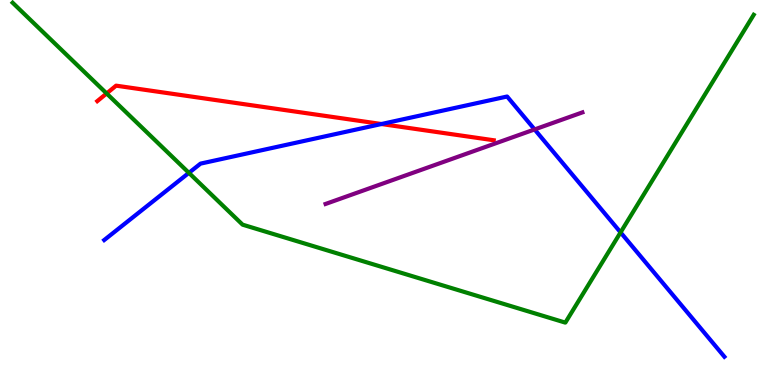[{'lines': ['blue', 'red'], 'intersections': [{'x': 4.92, 'y': 6.78}]}, {'lines': ['green', 'red'], 'intersections': [{'x': 1.38, 'y': 7.57}]}, {'lines': ['purple', 'red'], 'intersections': []}, {'lines': ['blue', 'green'], 'intersections': [{'x': 2.44, 'y': 5.51}, {'x': 8.01, 'y': 3.96}]}, {'lines': ['blue', 'purple'], 'intersections': [{'x': 6.9, 'y': 6.64}]}, {'lines': ['green', 'purple'], 'intersections': []}]